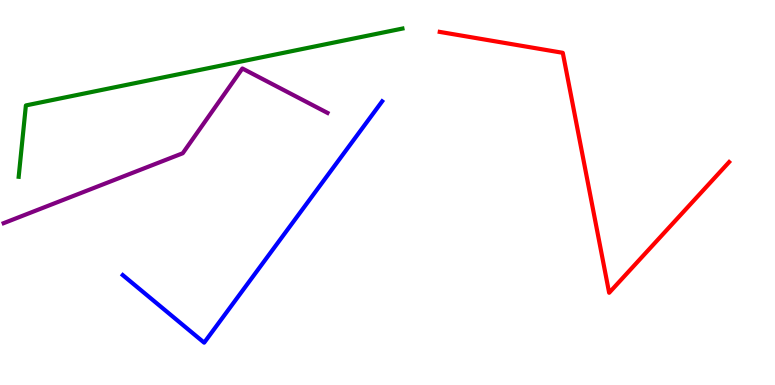[{'lines': ['blue', 'red'], 'intersections': []}, {'lines': ['green', 'red'], 'intersections': []}, {'lines': ['purple', 'red'], 'intersections': []}, {'lines': ['blue', 'green'], 'intersections': []}, {'lines': ['blue', 'purple'], 'intersections': []}, {'lines': ['green', 'purple'], 'intersections': []}]